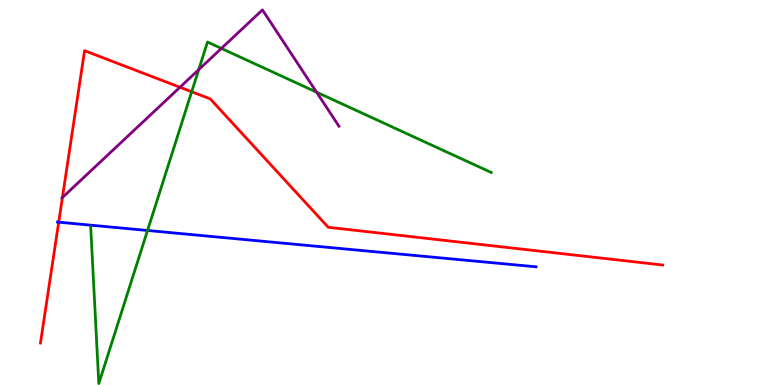[{'lines': ['blue', 'red'], 'intersections': [{'x': 0.757, 'y': 4.23}]}, {'lines': ['green', 'red'], 'intersections': [{'x': 2.47, 'y': 7.62}]}, {'lines': ['purple', 'red'], 'intersections': [{'x': 0.805, 'y': 4.87}, {'x': 2.32, 'y': 7.73}]}, {'lines': ['blue', 'green'], 'intersections': [{'x': 1.9, 'y': 4.01}]}, {'lines': ['blue', 'purple'], 'intersections': []}, {'lines': ['green', 'purple'], 'intersections': [{'x': 2.56, 'y': 8.19}, {'x': 2.86, 'y': 8.74}, {'x': 4.08, 'y': 7.61}]}]